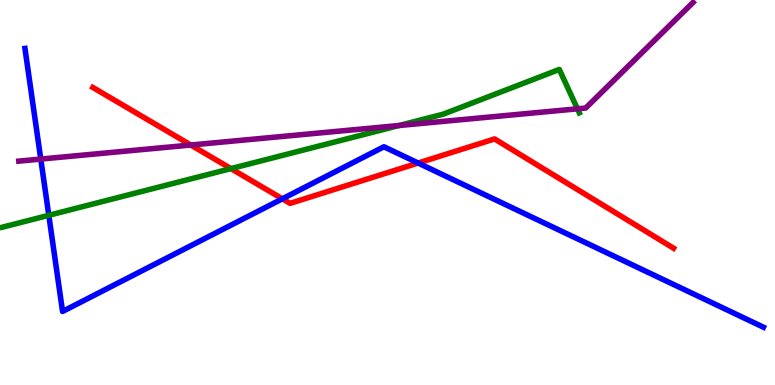[{'lines': ['blue', 'red'], 'intersections': [{'x': 3.64, 'y': 4.84}, {'x': 5.4, 'y': 5.77}]}, {'lines': ['green', 'red'], 'intersections': [{'x': 2.98, 'y': 5.62}]}, {'lines': ['purple', 'red'], 'intersections': [{'x': 2.46, 'y': 6.23}]}, {'lines': ['blue', 'green'], 'intersections': [{'x': 0.63, 'y': 4.41}]}, {'lines': ['blue', 'purple'], 'intersections': [{'x': 0.526, 'y': 5.87}]}, {'lines': ['green', 'purple'], 'intersections': [{'x': 5.15, 'y': 6.74}, {'x': 7.45, 'y': 7.17}]}]